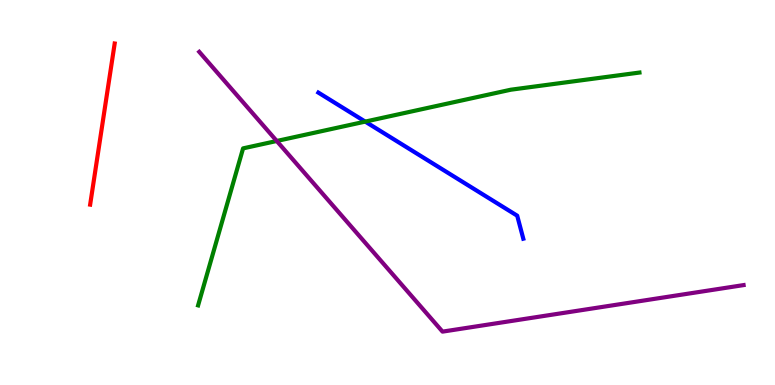[{'lines': ['blue', 'red'], 'intersections': []}, {'lines': ['green', 'red'], 'intersections': []}, {'lines': ['purple', 'red'], 'intersections': []}, {'lines': ['blue', 'green'], 'intersections': [{'x': 4.71, 'y': 6.84}]}, {'lines': ['blue', 'purple'], 'intersections': []}, {'lines': ['green', 'purple'], 'intersections': [{'x': 3.57, 'y': 6.34}]}]